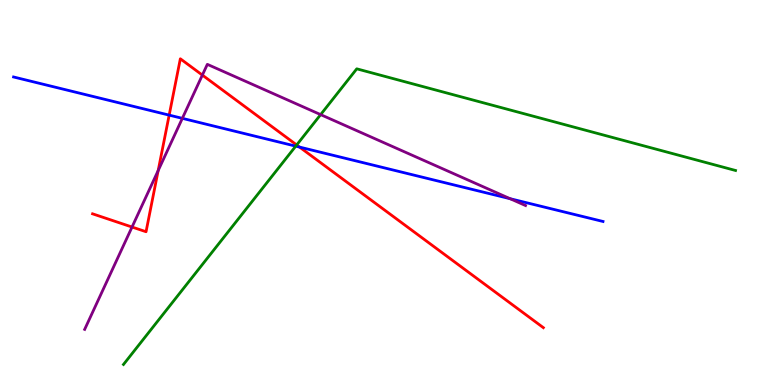[{'lines': ['blue', 'red'], 'intersections': [{'x': 2.18, 'y': 7.01}, {'x': 3.87, 'y': 6.18}]}, {'lines': ['green', 'red'], 'intersections': [{'x': 3.83, 'y': 6.23}]}, {'lines': ['purple', 'red'], 'intersections': [{'x': 1.7, 'y': 4.1}, {'x': 2.04, 'y': 5.57}, {'x': 2.61, 'y': 8.05}]}, {'lines': ['blue', 'green'], 'intersections': [{'x': 3.82, 'y': 6.2}]}, {'lines': ['blue', 'purple'], 'intersections': [{'x': 2.35, 'y': 6.93}, {'x': 6.58, 'y': 4.84}]}, {'lines': ['green', 'purple'], 'intersections': [{'x': 4.14, 'y': 7.02}]}]